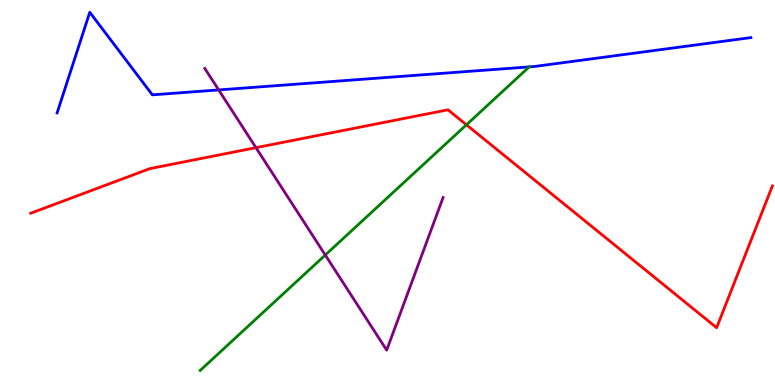[{'lines': ['blue', 'red'], 'intersections': []}, {'lines': ['green', 'red'], 'intersections': [{'x': 6.02, 'y': 6.76}]}, {'lines': ['purple', 'red'], 'intersections': [{'x': 3.3, 'y': 6.16}]}, {'lines': ['blue', 'green'], 'intersections': [{'x': 6.83, 'y': 8.26}]}, {'lines': ['blue', 'purple'], 'intersections': [{'x': 2.82, 'y': 7.66}]}, {'lines': ['green', 'purple'], 'intersections': [{'x': 4.2, 'y': 3.38}]}]